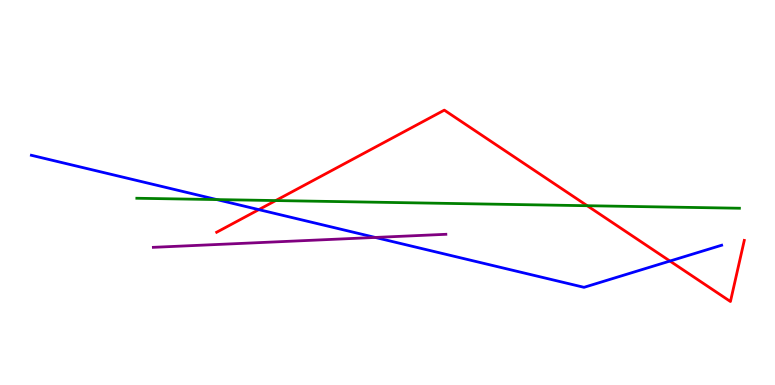[{'lines': ['blue', 'red'], 'intersections': [{'x': 3.34, 'y': 4.56}, {'x': 8.64, 'y': 3.22}]}, {'lines': ['green', 'red'], 'intersections': [{'x': 3.56, 'y': 4.79}, {'x': 7.58, 'y': 4.66}]}, {'lines': ['purple', 'red'], 'intersections': []}, {'lines': ['blue', 'green'], 'intersections': [{'x': 2.8, 'y': 4.82}]}, {'lines': ['blue', 'purple'], 'intersections': [{'x': 4.84, 'y': 3.83}]}, {'lines': ['green', 'purple'], 'intersections': []}]